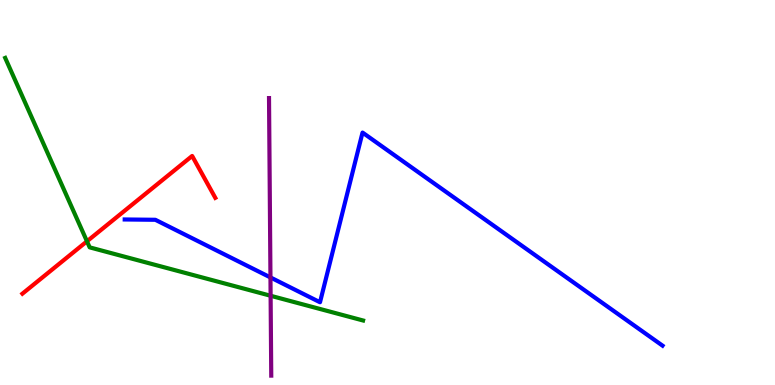[{'lines': ['blue', 'red'], 'intersections': []}, {'lines': ['green', 'red'], 'intersections': [{'x': 1.12, 'y': 3.73}]}, {'lines': ['purple', 'red'], 'intersections': []}, {'lines': ['blue', 'green'], 'intersections': []}, {'lines': ['blue', 'purple'], 'intersections': [{'x': 3.49, 'y': 2.79}]}, {'lines': ['green', 'purple'], 'intersections': [{'x': 3.49, 'y': 2.32}]}]